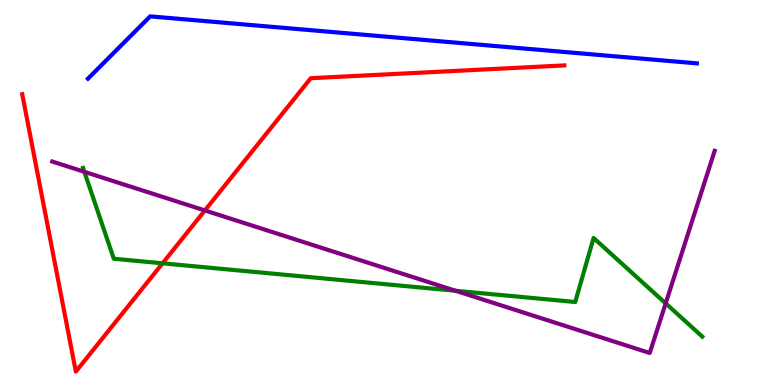[{'lines': ['blue', 'red'], 'intersections': []}, {'lines': ['green', 'red'], 'intersections': [{'x': 2.1, 'y': 3.16}]}, {'lines': ['purple', 'red'], 'intersections': [{'x': 2.64, 'y': 4.53}]}, {'lines': ['blue', 'green'], 'intersections': []}, {'lines': ['blue', 'purple'], 'intersections': []}, {'lines': ['green', 'purple'], 'intersections': [{'x': 1.09, 'y': 5.54}, {'x': 5.88, 'y': 2.45}, {'x': 8.59, 'y': 2.12}]}]